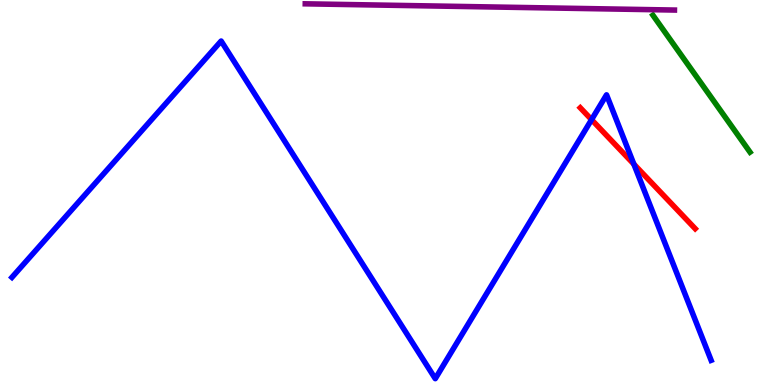[{'lines': ['blue', 'red'], 'intersections': [{'x': 7.63, 'y': 6.89}, {'x': 8.18, 'y': 5.74}]}, {'lines': ['green', 'red'], 'intersections': []}, {'lines': ['purple', 'red'], 'intersections': []}, {'lines': ['blue', 'green'], 'intersections': []}, {'lines': ['blue', 'purple'], 'intersections': []}, {'lines': ['green', 'purple'], 'intersections': []}]